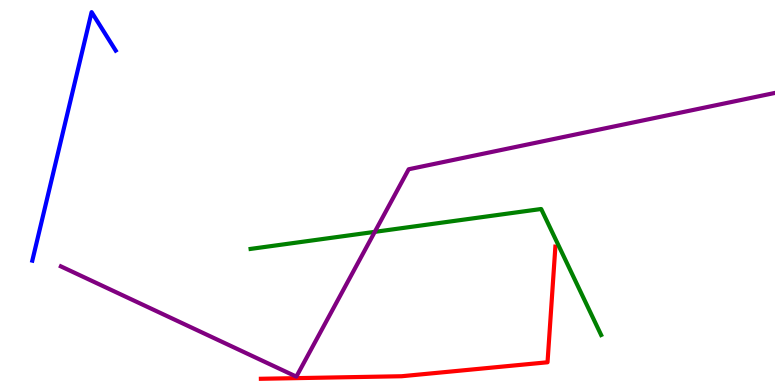[{'lines': ['blue', 'red'], 'intersections': []}, {'lines': ['green', 'red'], 'intersections': []}, {'lines': ['purple', 'red'], 'intersections': []}, {'lines': ['blue', 'green'], 'intersections': []}, {'lines': ['blue', 'purple'], 'intersections': []}, {'lines': ['green', 'purple'], 'intersections': [{'x': 4.84, 'y': 3.98}]}]